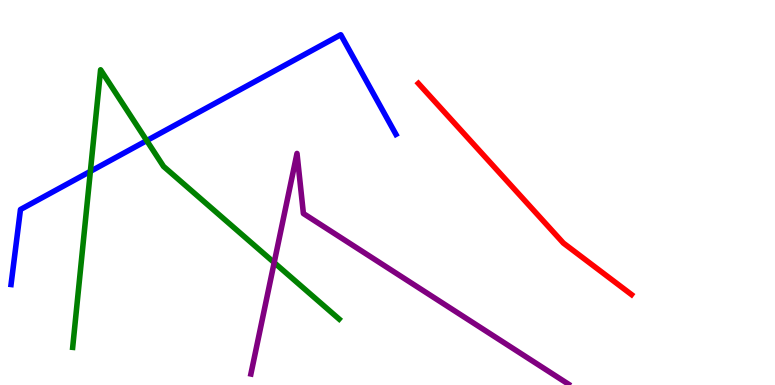[{'lines': ['blue', 'red'], 'intersections': []}, {'lines': ['green', 'red'], 'intersections': []}, {'lines': ['purple', 'red'], 'intersections': []}, {'lines': ['blue', 'green'], 'intersections': [{'x': 1.17, 'y': 5.55}, {'x': 1.89, 'y': 6.35}]}, {'lines': ['blue', 'purple'], 'intersections': []}, {'lines': ['green', 'purple'], 'intersections': [{'x': 3.54, 'y': 3.18}]}]